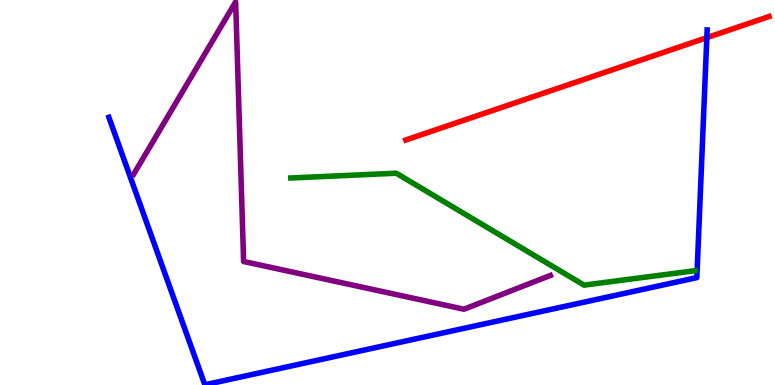[{'lines': ['blue', 'red'], 'intersections': [{'x': 9.12, 'y': 9.02}]}, {'lines': ['green', 'red'], 'intersections': []}, {'lines': ['purple', 'red'], 'intersections': []}, {'lines': ['blue', 'green'], 'intersections': []}, {'lines': ['blue', 'purple'], 'intersections': []}, {'lines': ['green', 'purple'], 'intersections': []}]